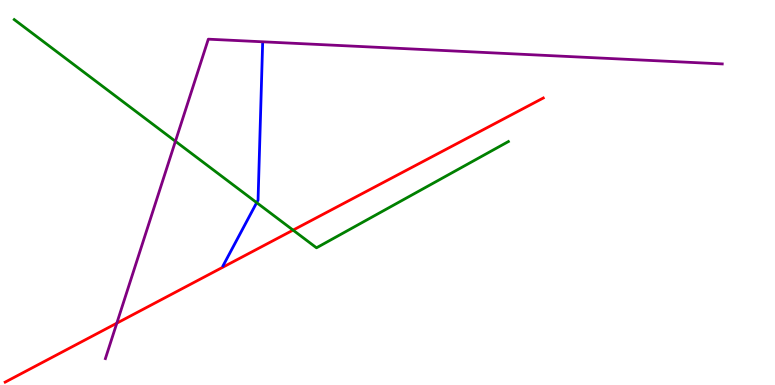[{'lines': ['blue', 'red'], 'intersections': []}, {'lines': ['green', 'red'], 'intersections': [{'x': 3.78, 'y': 4.02}]}, {'lines': ['purple', 'red'], 'intersections': [{'x': 1.51, 'y': 1.61}]}, {'lines': ['blue', 'green'], 'intersections': [{'x': 3.31, 'y': 4.74}]}, {'lines': ['blue', 'purple'], 'intersections': []}, {'lines': ['green', 'purple'], 'intersections': [{'x': 2.26, 'y': 6.33}]}]